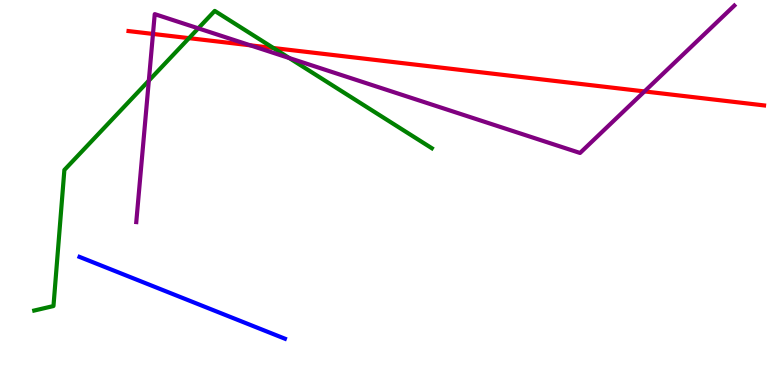[{'lines': ['blue', 'red'], 'intersections': []}, {'lines': ['green', 'red'], 'intersections': [{'x': 2.44, 'y': 9.01}, {'x': 3.53, 'y': 8.75}]}, {'lines': ['purple', 'red'], 'intersections': [{'x': 1.97, 'y': 9.12}, {'x': 3.23, 'y': 8.82}, {'x': 8.32, 'y': 7.63}]}, {'lines': ['blue', 'green'], 'intersections': []}, {'lines': ['blue', 'purple'], 'intersections': []}, {'lines': ['green', 'purple'], 'intersections': [{'x': 1.92, 'y': 7.91}, {'x': 2.56, 'y': 9.26}, {'x': 3.73, 'y': 8.49}]}]